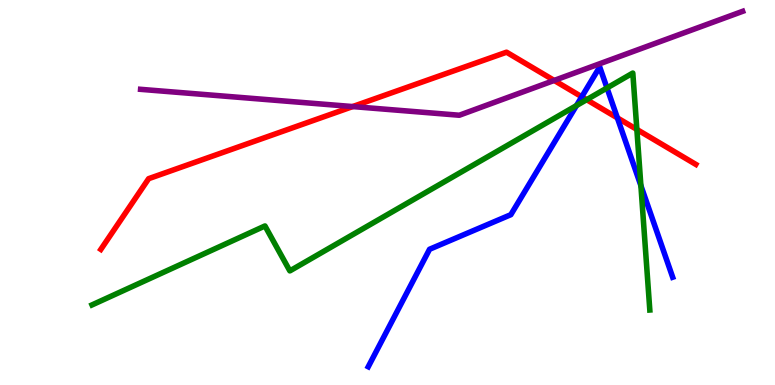[{'lines': ['blue', 'red'], 'intersections': [{'x': 7.51, 'y': 7.49}, {'x': 7.97, 'y': 6.94}]}, {'lines': ['green', 'red'], 'intersections': [{'x': 7.57, 'y': 7.41}, {'x': 8.22, 'y': 6.64}]}, {'lines': ['purple', 'red'], 'intersections': [{'x': 4.55, 'y': 7.23}, {'x': 7.15, 'y': 7.91}]}, {'lines': ['blue', 'green'], 'intersections': [{'x': 7.44, 'y': 7.26}, {'x': 7.83, 'y': 7.72}, {'x': 8.27, 'y': 5.18}]}, {'lines': ['blue', 'purple'], 'intersections': []}, {'lines': ['green', 'purple'], 'intersections': []}]